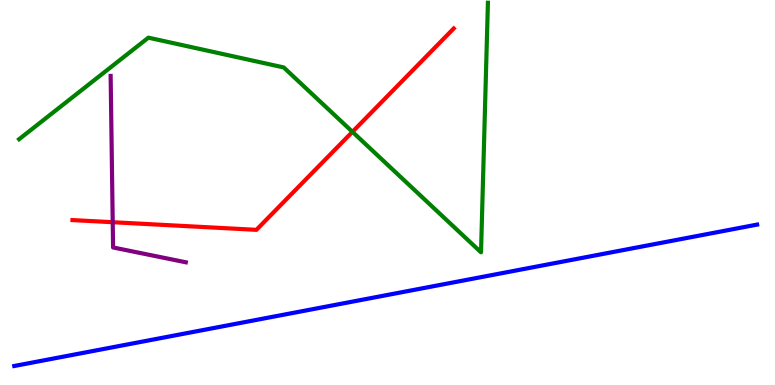[{'lines': ['blue', 'red'], 'intersections': []}, {'lines': ['green', 'red'], 'intersections': [{'x': 4.55, 'y': 6.58}]}, {'lines': ['purple', 'red'], 'intersections': [{'x': 1.45, 'y': 4.23}]}, {'lines': ['blue', 'green'], 'intersections': []}, {'lines': ['blue', 'purple'], 'intersections': []}, {'lines': ['green', 'purple'], 'intersections': []}]